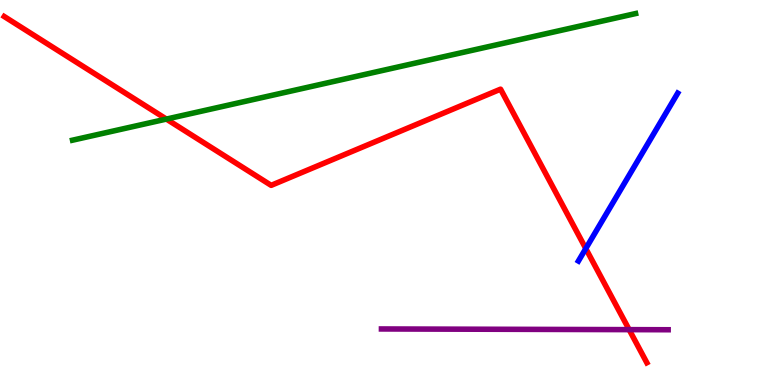[{'lines': ['blue', 'red'], 'intersections': [{'x': 7.56, 'y': 3.54}]}, {'lines': ['green', 'red'], 'intersections': [{'x': 2.15, 'y': 6.91}]}, {'lines': ['purple', 'red'], 'intersections': [{'x': 8.12, 'y': 1.44}]}, {'lines': ['blue', 'green'], 'intersections': []}, {'lines': ['blue', 'purple'], 'intersections': []}, {'lines': ['green', 'purple'], 'intersections': []}]